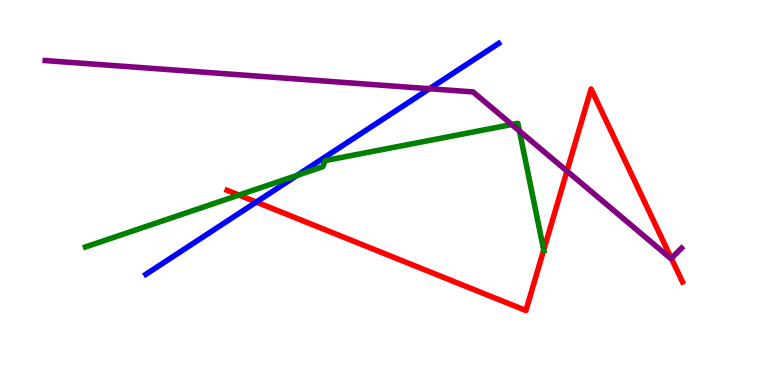[{'lines': ['blue', 'red'], 'intersections': [{'x': 3.31, 'y': 4.75}]}, {'lines': ['green', 'red'], 'intersections': [{'x': 3.08, 'y': 4.93}, {'x': 7.02, 'y': 3.51}]}, {'lines': ['purple', 'red'], 'intersections': [{'x': 7.32, 'y': 5.56}, {'x': 8.66, 'y': 3.29}]}, {'lines': ['blue', 'green'], 'intersections': [{'x': 3.83, 'y': 5.44}]}, {'lines': ['blue', 'purple'], 'intersections': [{'x': 5.54, 'y': 7.7}]}, {'lines': ['green', 'purple'], 'intersections': [{'x': 6.6, 'y': 6.77}, {'x': 6.7, 'y': 6.6}]}]